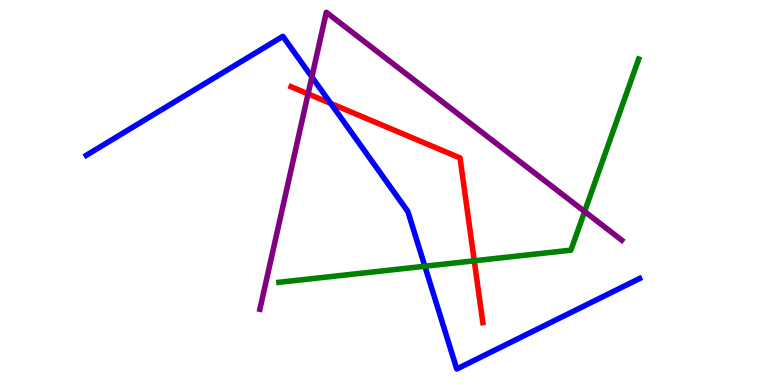[{'lines': ['blue', 'red'], 'intersections': [{'x': 4.27, 'y': 7.31}]}, {'lines': ['green', 'red'], 'intersections': [{'x': 6.12, 'y': 3.23}]}, {'lines': ['purple', 'red'], 'intersections': [{'x': 3.98, 'y': 7.56}]}, {'lines': ['blue', 'green'], 'intersections': [{'x': 5.48, 'y': 3.08}]}, {'lines': ['blue', 'purple'], 'intersections': [{'x': 4.02, 'y': 8.0}]}, {'lines': ['green', 'purple'], 'intersections': [{'x': 7.54, 'y': 4.51}]}]